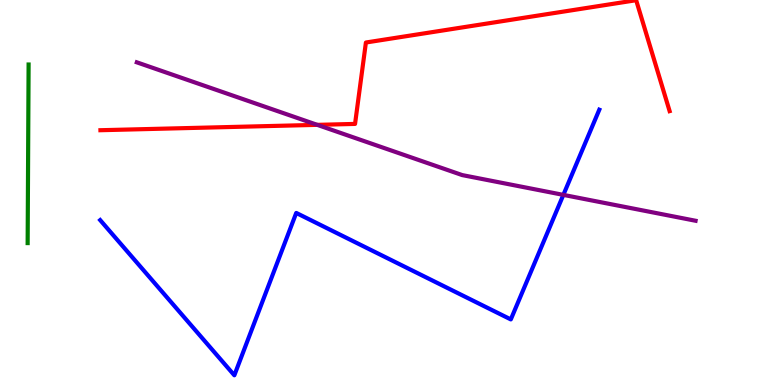[{'lines': ['blue', 'red'], 'intersections': []}, {'lines': ['green', 'red'], 'intersections': []}, {'lines': ['purple', 'red'], 'intersections': [{'x': 4.09, 'y': 6.76}]}, {'lines': ['blue', 'green'], 'intersections': []}, {'lines': ['blue', 'purple'], 'intersections': [{'x': 7.27, 'y': 4.94}]}, {'lines': ['green', 'purple'], 'intersections': []}]